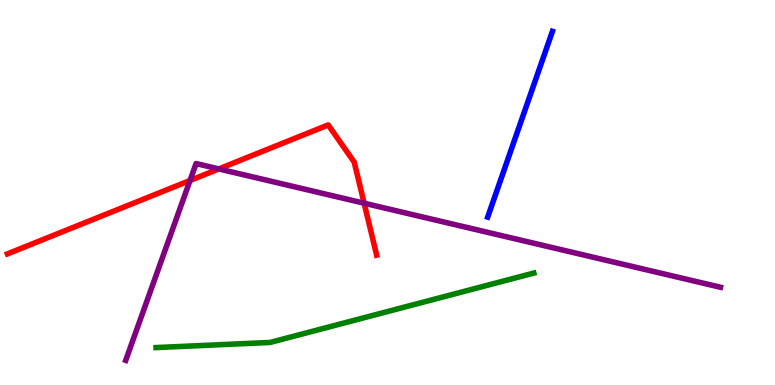[{'lines': ['blue', 'red'], 'intersections': []}, {'lines': ['green', 'red'], 'intersections': []}, {'lines': ['purple', 'red'], 'intersections': [{'x': 2.45, 'y': 5.31}, {'x': 2.82, 'y': 5.61}, {'x': 4.7, 'y': 4.72}]}, {'lines': ['blue', 'green'], 'intersections': []}, {'lines': ['blue', 'purple'], 'intersections': []}, {'lines': ['green', 'purple'], 'intersections': []}]